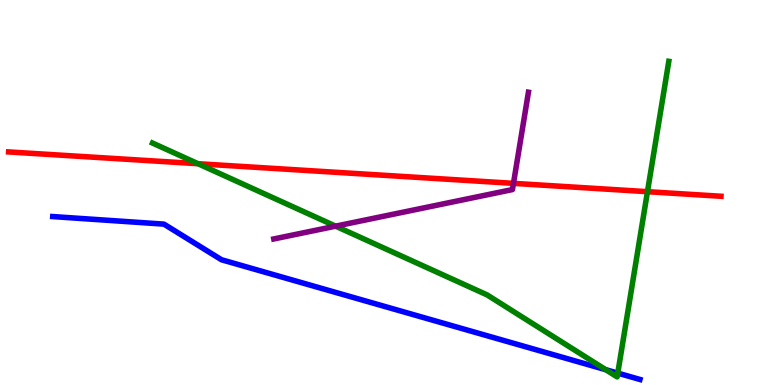[{'lines': ['blue', 'red'], 'intersections': []}, {'lines': ['green', 'red'], 'intersections': [{'x': 2.56, 'y': 5.75}, {'x': 8.35, 'y': 5.02}]}, {'lines': ['purple', 'red'], 'intersections': [{'x': 6.63, 'y': 5.24}]}, {'lines': ['blue', 'green'], 'intersections': [{'x': 7.82, 'y': 0.398}, {'x': 7.97, 'y': 0.309}]}, {'lines': ['blue', 'purple'], 'intersections': []}, {'lines': ['green', 'purple'], 'intersections': [{'x': 4.33, 'y': 4.13}]}]